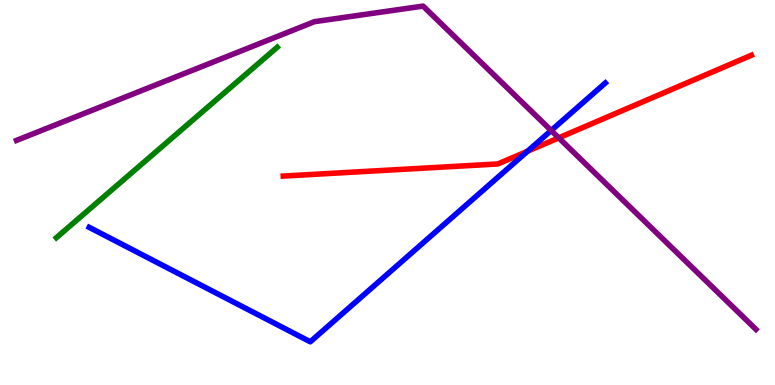[{'lines': ['blue', 'red'], 'intersections': [{'x': 6.81, 'y': 6.07}]}, {'lines': ['green', 'red'], 'intersections': []}, {'lines': ['purple', 'red'], 'intersections': [{'x': 7.21, 'y': 6.42}]}, {'lines': ['blue', 'green'], 'intersections': []}, {'lines': ['blue', 'purple'], 'intersections': [{'x': 7.11, 'y': 6.61}]}, {'lines': ['green', 'purple'], 'intersections': []}]